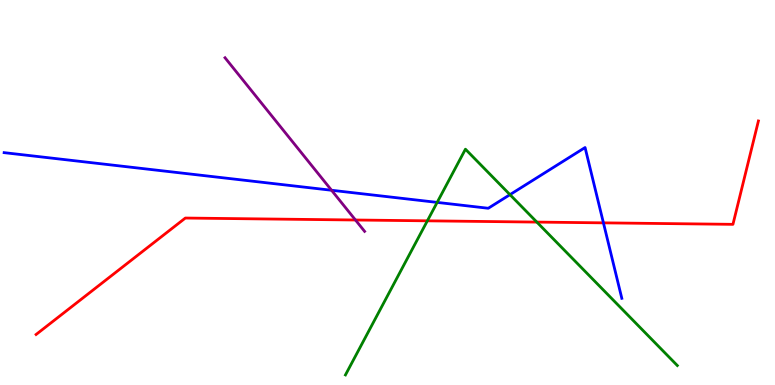[{'lines': ['blue', 'red'], 'intersections': [{'x': 7.79, 'y': 4.21}]}, {'lines': ['green', 'red'], 'intersections': [{'x': 5.51, 'y': 4.26}, {'x': 6.93, 'y': 4.23}]}, {'lines': ['purple', 'red'], 'intersections': [{'x': 4.59, 'y': 4.29}]}, {'lines': ['blue', 'green'], 'intersections': [{'x': 5.64, 'y': 4.74}, {'x': 6.58, 'y': 4.94}]}, {'lines': ['blue', 'purple'], 'intersections': [{'x': 4.28, 'y': 5.06}]}, {'lines': ['green', 'purple'], 'intersections': []}]